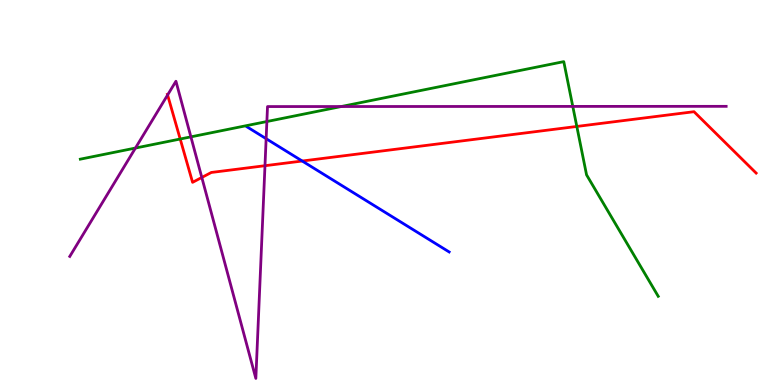[{'lines': ['blue', 'red'], 'intersections': [{'x': 3.9, 'y': 5.82}]}, {'lines': ['green', 'red'], 'intersections': [{'x': 2.33, 'y': 6.39}, {'x': 7.44, 'y': 6.72}]}, {'lines': ['purple', 'red'], 'intersections': [{'x': 2.16, 'y': 7.53}, {'x': 2.6, 'y': 5.39}, {'x': 3.42, 'y': 5.7}]}, {'lines': ['blue', 'green'], 'intersections': []}, {'lines': ['blue', 'purple'], 'intersections': [{'x': 3.43, 'y': 6.4}]}, {'lines': ['green', 'purple'], 'intersections': [{'x': 1.75, 'y': 6.15}, {'x': 2.46, 'y': 6.45}, {'x': 3.44, 'y': 6.84}, {'x': 4.4, 'y': 7.23}, {'x': 7.39, 'y': 7.24}]}]